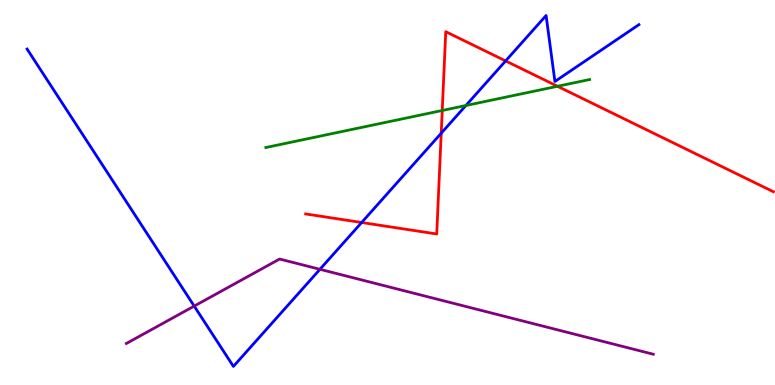[{'lines': ['blue', 'red'], 'intersections': [{'x': 4.67, 'y': 4.22}, {'x': 5.69, 'y': 6.54}, {'x': 6.52, 'y': 8.42}]}, {'lines': ['green', 'red'], 'intersections': [{'x': 5.71, 'y': 7.13}, {'x': 7.19, 'y': 7.76}]}, {'lines': ['purple', 'red'], 'intersections': []}, {'lines': ['blue', 'green'], 'intersections': [{'x': 6.01, 'y': 7.26}]}, {'lines': ['blue', 'purple'], 'intersections': [{'x': 2.51, 'y': 2.05}, {'x': 4.13, 'y': 3.01}]}, {'lines': ['green', 'purple'], 'intersections': []}]